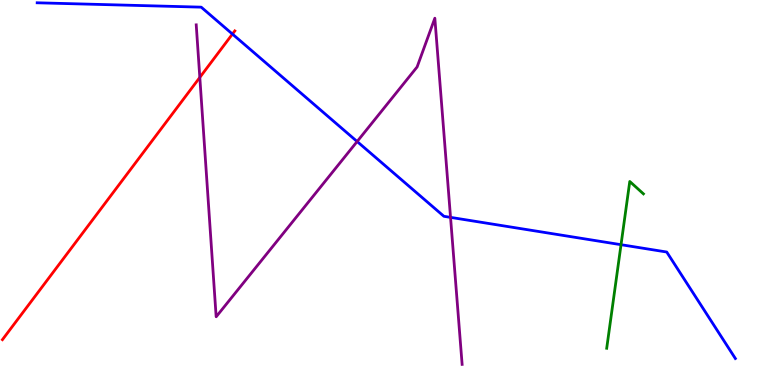[{'lines': ['blue', 'red'], 'intersections': [{'x': 3.0, 'y': 9.12}]}, {'lines': ['green', 'red'], 'intersections': []}, {'lines': ['purple', 'red'], 'intersections': [{'x': 2.58, 'y': 7.99}]}, {'lines': ['blue', 'green'], 'intersections': [{'x': 8.01, 'y': 3.64}]}, {'lines': ['blue', 'purple'], 'intersections': [{'x': 4.61, 'y': 6.32}, {'x': 5.81, 'y': 4.35}]}, {'lines': ['green', 'purple'], 'intersections': []}]